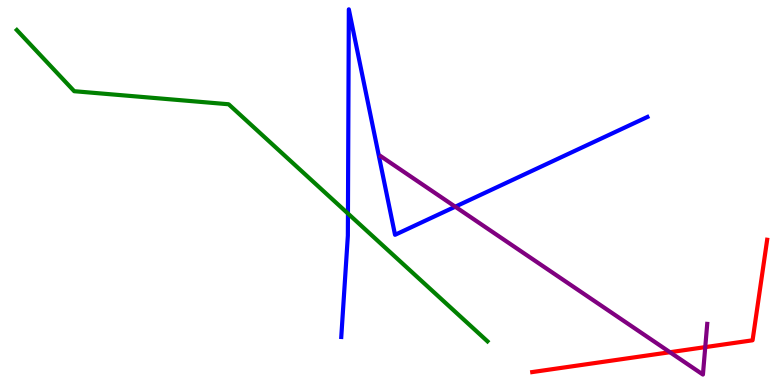[{'lines': ['blue', 'red'], 'intersections': []}, {'lines': ['green', 'red'], 'intersections': []}, {'lines': ['purple', 'red'], 'intersections': [{'x': 8.64, 'y': 0.851}, {'x': 9.1, 'y': 0.984}]}, {'lines': ['blue', 'green'], 'intersections': [{'x': 4.49, 'y': 4.45}]}, {'lines': ['blue', 'purple'], 'intersections': [{'x': 5.87, 'y': 4.63}]}, {'lines': ['green', 'purple'], 'intersections': []}]